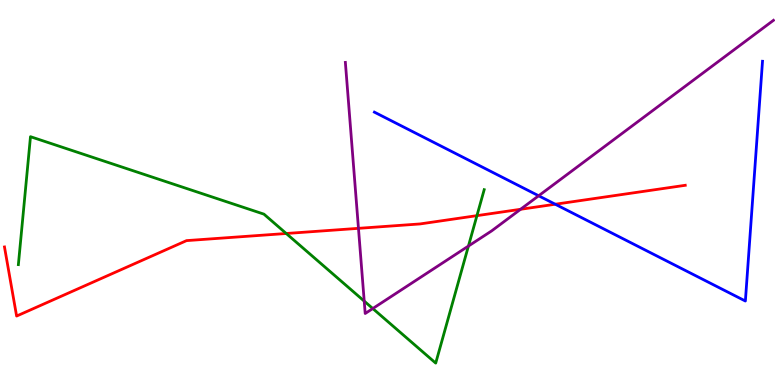[{'lines': ['blue', 'red'], 'intersections': [{'x': 7.16, 'y': 4.7}]}, {'lines': ['green', 'red'], 'intersections': [{'x': 3.69, 'y': 3.94}, {'x': 6.15, 'y': 4.4}]}, {'lines': ['purple', 'red'], 'intersections': [{'x': 4.63, 'y': 4.07}, {'x': 6.72, 'y': 4.56}]}, {'lines': ['blue', 'green'], 'intersections': []}, {'lines': ['blue', 'purple'], 'intersections': [{'x': 6.95, 'y': 4.91}]}, {'lines': ['green', 'purple'], 'intersections': [{'x': 4.7, 'y': 2.18}, {'x': 4.81, 'y': 1.99}, {'x': 6.04, 'y': 3.61}]}]